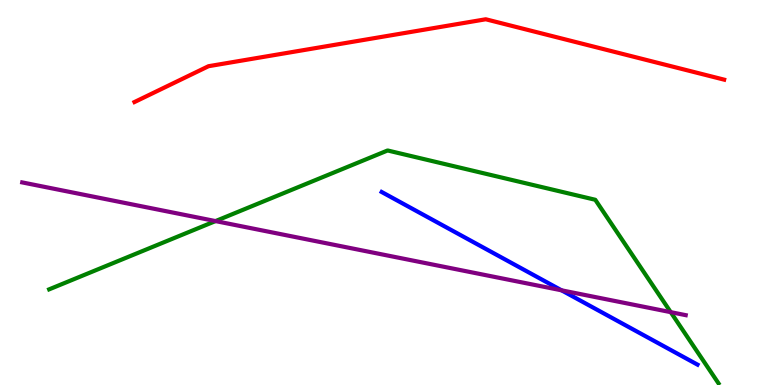[{'lines': ['blue', 'red'], 'intersections': []}, {'lines': ['green', 'red'], 'intersections': []}, {'lines': ['purple', 'red'], 'intersections': []}, {'lines': ['blue', 'green'], 'intersections': []}, {'lines': ['blue', 'purple'], 'intersections': [{'x': 7.25, 'y': 2.46}]}, {'lines': ['green', 'purple'], 'intersections': [{'x': 2.78, 'y': 4.26}, {'x': 8.65, 'y': 1.89}]}]